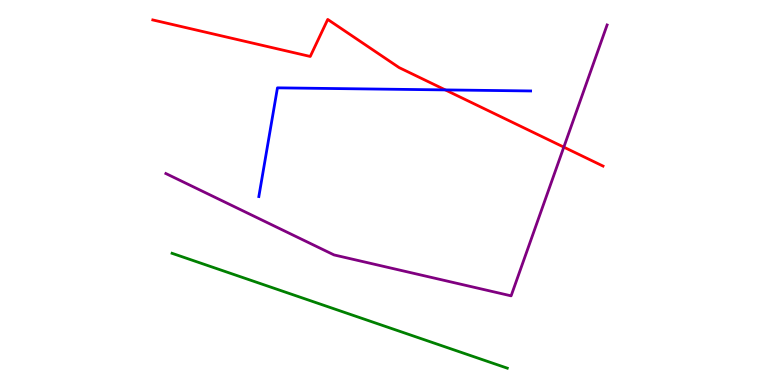[{'lines': ['blue', 'red'], 'intersections': [{'x': 5.75, 'y': 7.66}]}, {'lines': ['green', 'red'], 'intersections': []}, {'lines': ['purple', 'red'], 'intersections': [{'x': 7.27, 'y': 6.18}]}, {'lines': ['blue', 'green'], 'intersections': []}, {'lines': ['blue', 'purple'], 'intersections': []}, {'lines': ['green', 'purple'], 'intersections': []}]